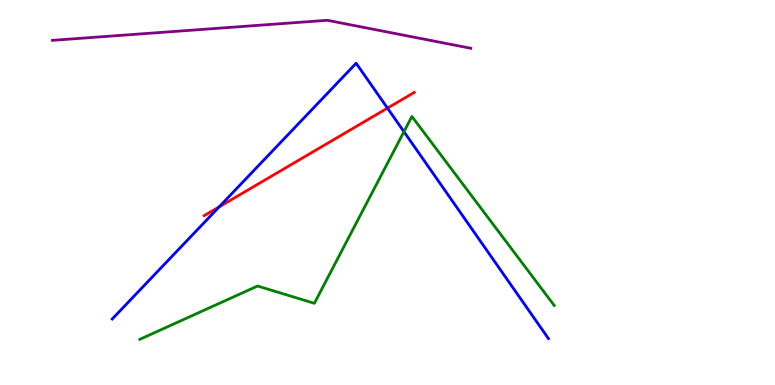[{'lines': ['blue', 'red'], 'intersections': [{'x': 2.83, 'y': 4.63}, {'x': 5.0, 'y': 7.19}]}, {'lines': ['green', 'red'], 'intersections': []}, {'lines': ['purple', 'red'], 'intersections': []}, {'lines': ['blue', 'green'], 'intersections': [{'x': 5.21, 'y': 6.58}]}, {'lines': ['blue', 'purple'], 'intersections': []}, {'lines': ['green', 'purple'], 'intersections': []}]